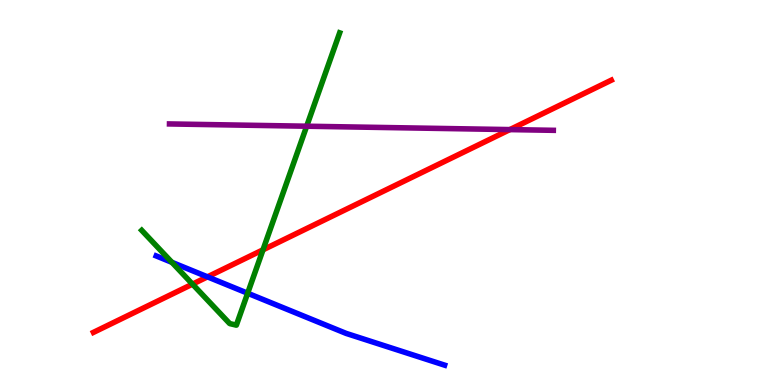[{'lines': ['blue', 'red'], 'intersections': [{'x': 2.68, 'y': 2.81}]}, {'lines': ['green', 'red'], 'intersections': [{'x': 2.48, 'y': 2.62}, {'x': 3.39, 'y': 3.51}]}, {'lines': ['purple', 'red'], 'intersections': [{'x': 6.58, 'y': 6.63}]}, {'lines': ['blue', 'green'], 'intersections': [{'x': 2.22, 'y': 3.19}, {'x': 3.2, 'y': 2.38}]}, {'lines': ['blue', 'purple'], 'intersections': []}, {'lines': ['green', 'purple'], 'intersections': [{'x': 3.96, 'y': 6.72}]}]